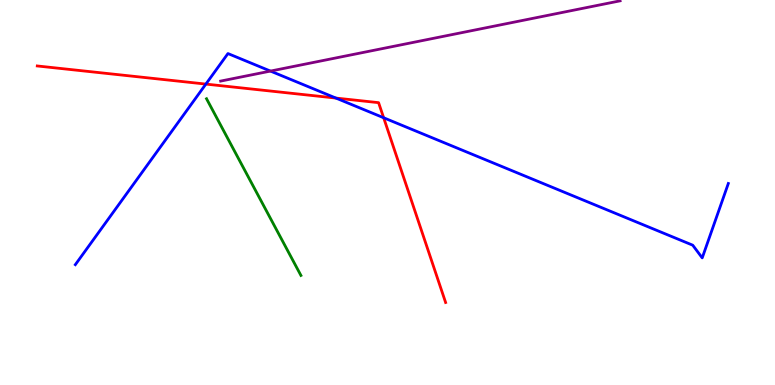[{'lines': ['blue', 'red'], 'intersections': [{'x': 2.66, 'y': 7.82}, {'x': 4.33, 'y': 7.45}, {'x': 4.95, 'y': 6.94}]}, {'lines': ['green', 'red'], 'intersections': []}, {'lines': ['purple', 'red'], 'intersections': []}, {'lines': ['blue', 'green'], 'intersections': []}, {'lines': ['blue', 'purple'], 'intersections': [{'x': 3.49, 'y': 8.15}]}, {'lines': ['green', 'purple'], 'intersections': []}]